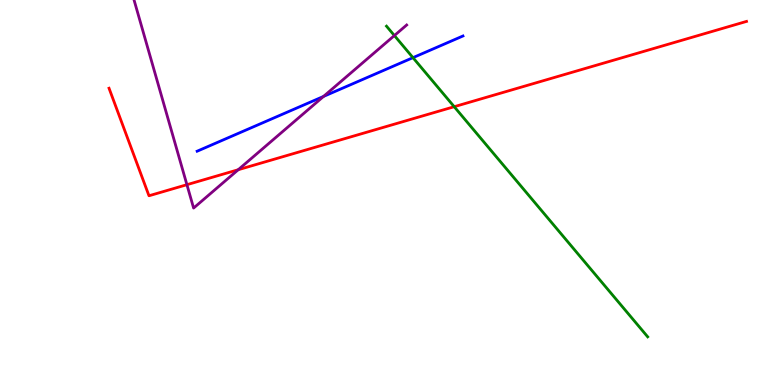[{'lines': ['blue', 'red'], 'intersections': []}, {'lines': ['green', 'red'], 'intersections': [{'x': 5.86, 'y': 7.23}]}, {'lines': ['purple', 'red'], 'intersections': [{'x': 2.41, 'y': 5.2}, {'x': 3.07, 'y': 5.59}]}, {'lines': ['blue', 'green'], 'intersections': [{'x': 5.33, 'y': 8.5}]}, {'lines': ['blue', 'purple'], 'intersections': [{'x': 4.17, 'y': 7.5}]}, {'lines': ['green', 'purple'], 'intersections': [{'x': 5.09, 'y': 9.08}]}]